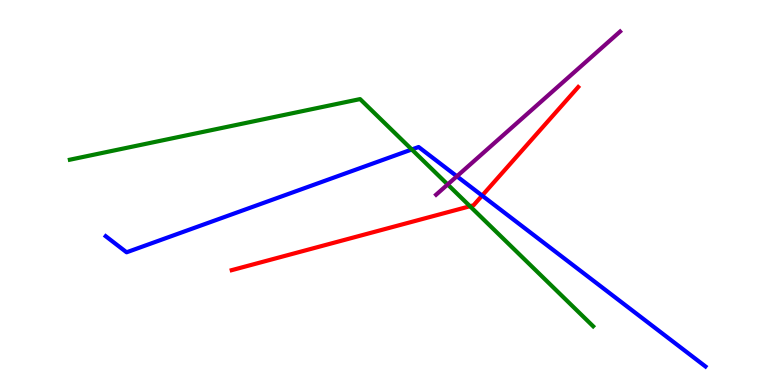[{'lines': ['blue', 'red'], 'intersections': [{'x': 6.22, 'y': 4.92}]}, {'lines': ['green', 'red'], 'intersections': [{'x': 6.06, 'y': 4.64}]}, {'lines': ['purple', 'red'], 'intersections': []}, {'lines': ['blue', 'green'], 'intersections': [{'x': 5.31, 'y': 6.12}]}, {'lines': ['blue', 'purple'], 'intersections': [{'x': 5.9, 'y': 5.42}]}, {'lines': ['green', 'purple'], 'intersections': [{'x': 5.78, 'y': 5.21}]}]